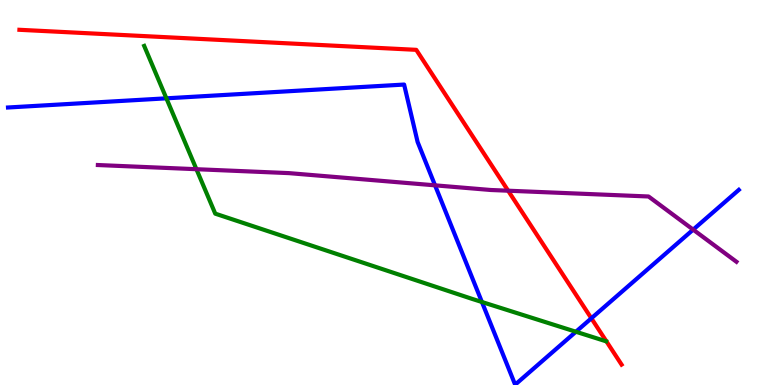[{'lines': ['blue', 'red'], 'intersections': [{'x': 7.63, 'y': 1.73}]}, {'lines': ['green', 'red'], 'intersections': []}, {'lines': ['purple', 'red'], 'intersections': [{'x': 6.56, 'y': 5.05}]}, {'lines': ['blue', 'green'], 'intersections': [{'x': 2.15, 'y': 7.45}, {'x': 6.22, 'y': 2.16}, {'x': 7.43, 'y': 1.38}]}, {'lines': ['blue', 'purple'], 'intersections': [{'x': 5.61, 'y': 5.19}, {'x': 8.94, 'y': 4.04}]}, {'lines': ['green', 'purple'], 'intersections': [{'x': 2.53, 'y': 5.61}]}]